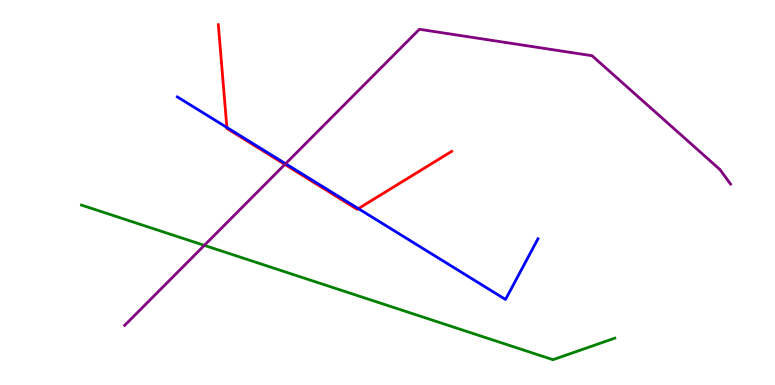[{'lines': ['blue', 'red'], 'intersections': [{'x': 2.93, 'y': 6.69}, {'x': 4.62, 'y': 4.58}]}, {'lines': ['green', 'red'], 'intersections': []}, {'lines': ['purple', 'red'], 'intersections': [{'x': 3.68, 'y': 5.73}]}, {'lines': ['blue', 'green'], 'intersections': []}, {'lines': ['blue', 'purple'], 'intersections': [{'x': 3.69, 'y': 5.75}]}, {'lines': ['green', 'purple'], 'intersections': [{'x': 2.64, 'y': 3.63}]}]